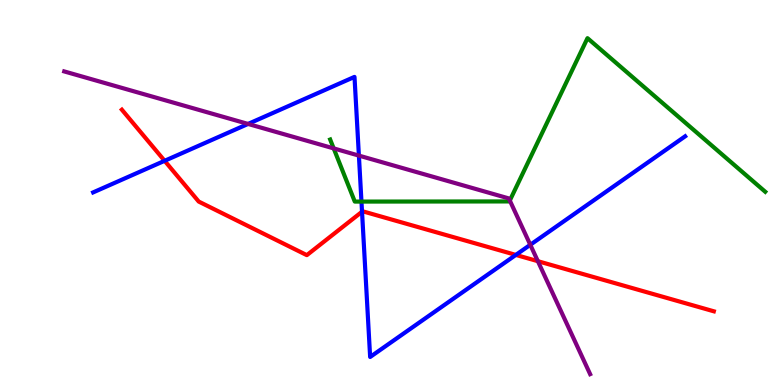[{'lines': ['blue', 'red'], 'intersections': [{'x': 2.12, 'y': 5.82}, {'x': 4.67, 'y': 4.5}, {'x': 6.66, 'y': 3.38}]}, {'lines': ['green', 'red'], 'intersections': []}, {'lines': ['purple', 'red'], 'intersections': [{'x': 6.94, 'y': 3.22}]}, {'lines': ['blue', 'green'], 'intersections': [{'x': 4.66, 'y': 4.76}]}, {'lines': ['blue', 'purple'], 'intersections': [{'x': 3.2, 'y': 6.78}, {'x': 4.63, 'y': 5.96}, {'x': 6.84, 'y': 3.64}]}, {'lines': ['green', 'purple'], 'intersections': [{'x': 4.31, 'y': 6.15}, {'x': 6.58, 'y': 4.79}]}]